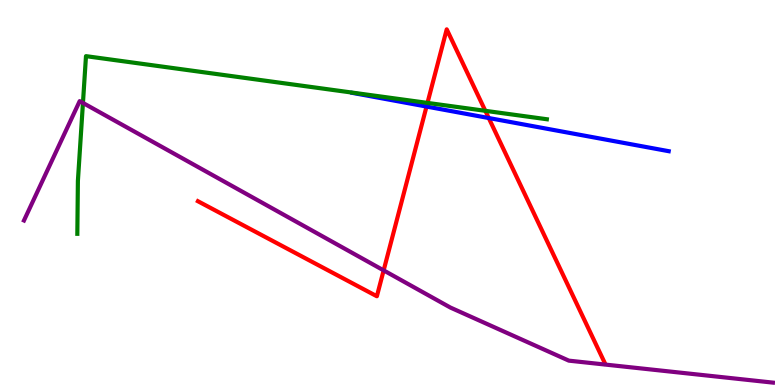[{'lines': ['blue', 'red'], 'intersections': [{'x': 5.5, 'y': 7.23}, {'x': 6.31, 'y': 6.93}]}, {'lines': ['green', 'red'], 'intersections': [{'x': 5.52, 'y': 7.33}, {'x': 6.26, 'y': 7.12}]}, {'lines': ['purple', 'red'], 'intersections': [{'x': 4.95, 'y': 2.98}]}, {'lines': ['blue', 'green'], 'intersections': []}, {'lines': ['blue', 'purple'], 'intersections': []}, {'lines': ['green', 'purple'], 'intersections': [{'x': 1.07, 'y': 7.33}]}]